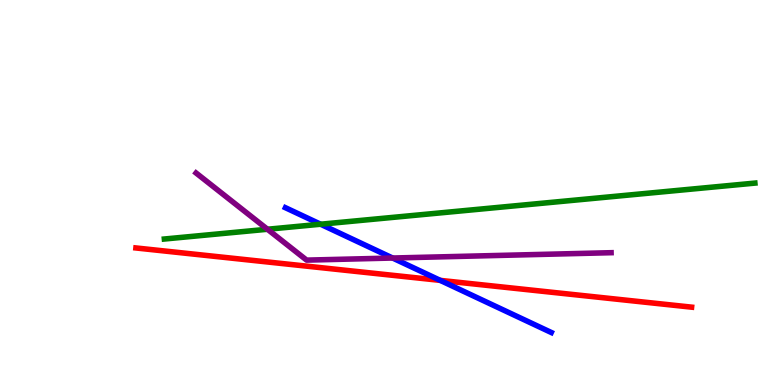[{'lines': ['blue', 'red'], 'intersections': [{'x': 5.68, 'y': 2.72}]}, {'lines': ['green', 'red'], 'intersections': []}, {'lines': ['purple', 'red'], 'intersections': []}, {'lines': ['blue', 'green'], 'intersections': [{'x': 4.14, 'y': 4.18}]}, {'lines': ['blue', 'purple'], 'intersections': [{'x': 5.07, 'y': 3.3}]}, {'lines': ['green', 'purple'], 'intersections': [{'x': 3.45, 'y': 4.05}]}]